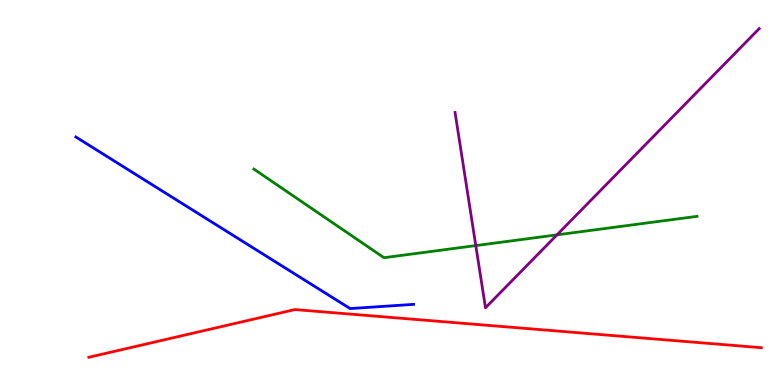[{'lines': ['blue', 'red'], 'intersections': []}, {'lines': ['green', 'red'], 'intersections': []}, {'lines': ['purple', 'red'], 'intersections': []}, {'lines': ['blue', 'green'], 'intersections': []}, {'lines': ['blue', 'purple'], 'intersections': []}, {'lines': ['green', 'purple'], 'intersections': [{'x': 6.14, 'y': 3.62}, {'x': 7.19, 'y': 3.9}]}]